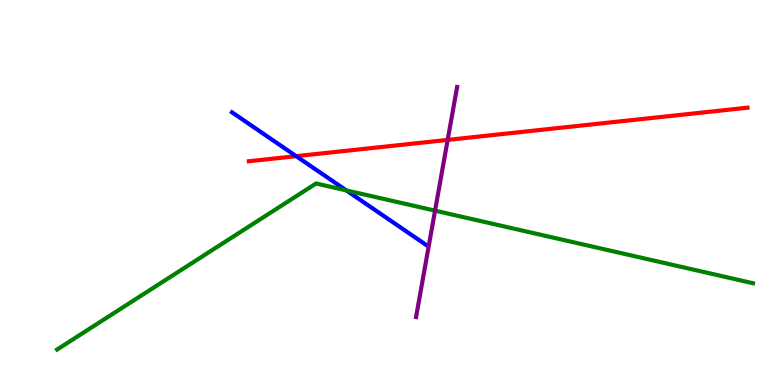[{'lines': ['blue', 'red'], 'intersections': [{'x': 3.82, 'y': 5.94}]}, {'lines': ['green', 'red'], 'intersections': []}, {'lines': ['purple', 'red'], 'intersections': [{'x': 5.78, 'y': 6.37}]}, {'lines': ['blue', 'green'], 'intersections': [{'x': 4.47, 'y': 5.05}]}, {'lines': ['blue', 'purple'], 'intersections': []}, {'lines': ['green', 'purple'], 'intersections': [{'x': 5.61, 'y': 4.53}]}]